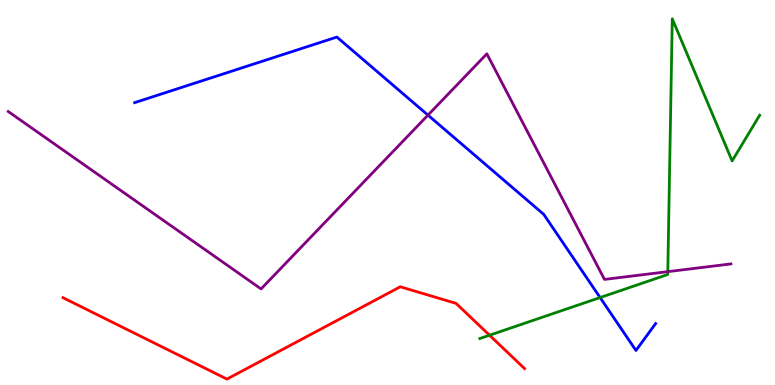[{'lines': ['blue', 'red'], 'intersections': []}, {'lines': ['green', 'red'], 'intersections': [{'x': 6.32, 'y': 1.29}]}, {'lines': ['purple', 'red'], 'intersections': []}, {'lines': ['blue', 'green'], 'intersections': [{'x': 7.74, 'y': 2.27}]}, {'lines': ['blue', 'purple'], 'intersections': [{'x': 5.52, 'y': 7.01}]}, {'lines': ['green', 'purple'], 'intersections': [{'x': 8.62, 'y': 2.94}]}]